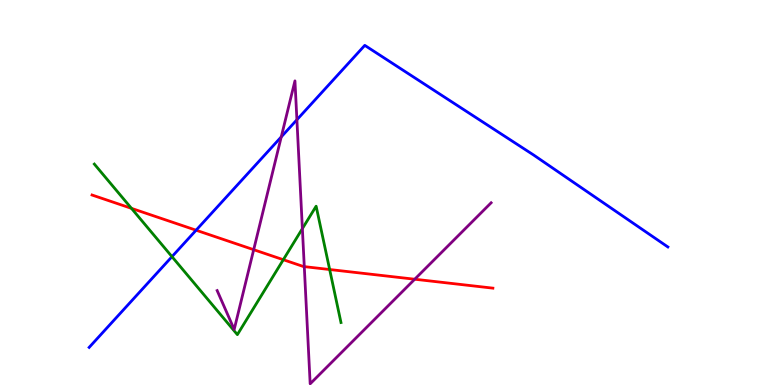[{'lines': ['blue', 'red'], 'intersections': [{'x': 2.53, 'y': 4.02}]}, {'lines': ['green', 'red'], 'intersections': [{'x': 1.7, 'y': 4.59}, {'x': 3.66, 'y': 3.25}, {'x': 4.25, 'y': 3.0}]}, {'lines': ['purple', 'red'], 'intersections': [{'x': 3.27, 'y': 3.51}, {'x': 3.93, 'y': 3.07}, {'x': 5.35, 'y': 2.75}]}, {'lines': ['blue', 'green'], 'intersections': [{'x': 2.22, 'y': 3.33}]}, {'lines': ['blue', 'purple'], 'intersections': [{'x': 3.63, 'y': 6.44}, {'x': 3.83, 'y': 6.89}]}, {'lines': ['green', 'purple'], 'intersections': [{'x': 3.9, 'y': 4.06}]}]